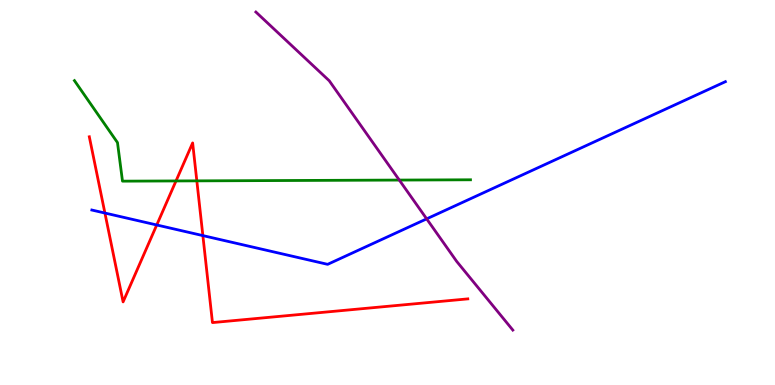[{'lines': ['blue', 'red'], 'intersections': [{'x': 1.35, 'y': 4.47}, {'x': 2.02, 'y': 4.16}, {'x': 2.62, 'y': 3.88}]}, {'lines': ['green', 'red'], 'intersections': [{'x': 2.27, 'y': 5.3}, {'x': 2.54, 'y': 5.3}]}, {'lines': ['purple', 'red'], 'intersections': []}, {'lines': ['blue', 'green'], 'intersections': []}, {'lines': ['blue', 'purple'], 'intersections': [{'x': 5.51, 'y': 4.32}]}, {'lines': ['green', 'purple'], 'intersections': [{'x': 5.15, 'y': 5.32}]}]